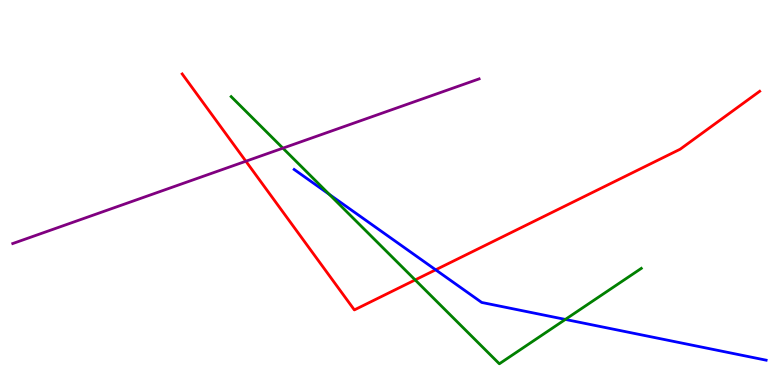[{'lines': ['blue', 'red'], 'intersections': [{'x': 5.62, 'y': 2.99}]}, {'lines': ['green', 'red'], 'intersections': [{'x': 5.36, 'y': 2.73}]}, {'lines': ['purple', 'red'], 'intersections': [{'x': 3.17, 'y': 5.81}]}, {'lines': ['blue', 'green'], 'intersections': [{'x': 4.25, 'y': 4.95}, {'x': 7.29, 'y': 1.7}]}, {'lines': ['blue', 'purple'], 'intersections': []}, {'lines': ['green', 'purple'], 'intersections': [{'x': 3.65, 'y': 6.15}]}]